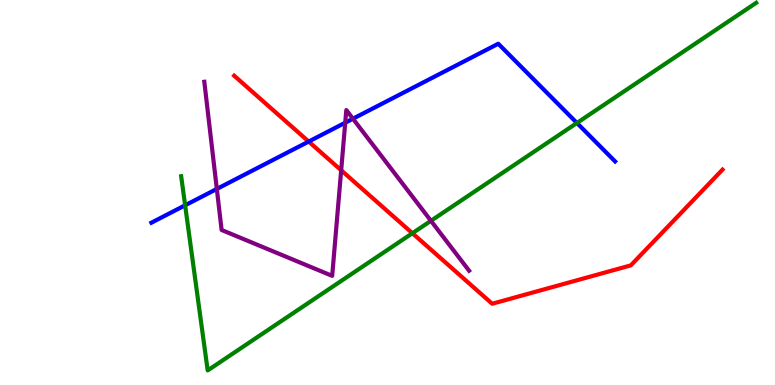[{'lines': ['blue', 'red'], 'intersections': [{'x': 3.98, 'y': 6.32}]}, {'lines': ['green', 'red'], 'intersections': [{'x': 5.32, 'y': 3.94}]}, {'lines': ['purple', 'red'], 'intersections': [{'x': 4.4, 'y': 5.58}]}, {'lines': ['blue', 'green'], 'intersections': [{'x': 2.39, 'y': 4.67}, {'x': 7.44, 'y': 6.81}]}, {'lines': ['blue', 'purple'], 'intersections': [{'x': 2.8, 'y': 5.09}, {'x': 4.45, 'y': 6.81}, {'x': 4.55, 'y': 6.92}]}, {'lines': ['green', 'purple'], 'intersections': [{'x': 5.56, 'y': 4.26}]}]